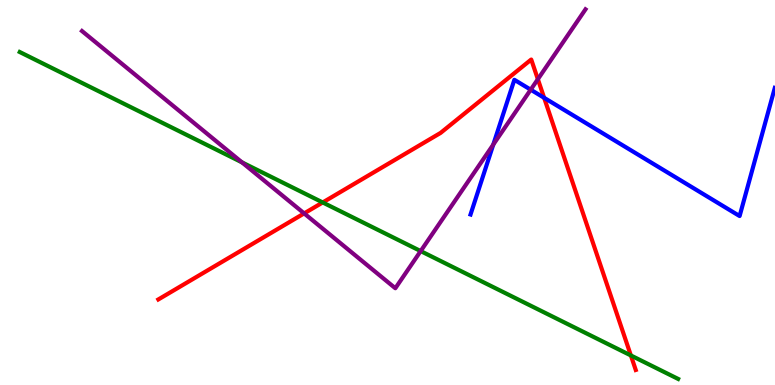[{'lines': ['blue', 'red'], 'intersections': [{'x': 7.02, 'y': 7.46}]}, {'lines': ['green', 'red'], 'intersections': [{'x': 4.16, 'y': 4.74}, {'x': 8.14, 'y': 0.767}]}, {'lines': ['purple', 'red'], 'intersections': [{'x': 3.92, 'y': 4.46}, {'x': 6.94, 'y': 7.94}]}, {'lines': ['blue', 'green'], 'intersections': []}, {'lines': ['blue', 'purple'], 'intersections': [{'x': 6.36, 'y': 6.24}, {'x': 6.85, 'y': 7.67}]}, {'lines': ['green', 'purple'], 'intersections': [{'x': 3.12, 'y': 5.78}, {'x': 5.43, 'y': 3.48}]}]